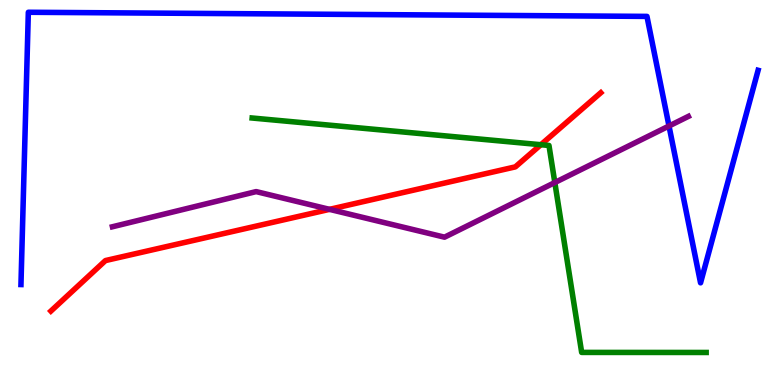[{'lines': ['blue', 'red'], 'intersections': []}, {'lines': ['green', 'red'], 'intersections': [{'x': 6.98, 'y': 6.24}]}, {'lines': ['purple', 'red'], 'intersections': [{'x': 4.25, 'y': 4.56}]}, {'lines': ['blue', 'green'], 'intersections': []}, {'lines': ['blue', 'purple'], 'intersections': [{'x': 8.63, 'y': 6.73}]}, {'lines': ['green', 'purple'], 'intersections': [{'x': 7.16, 'y': 5.26}]}]